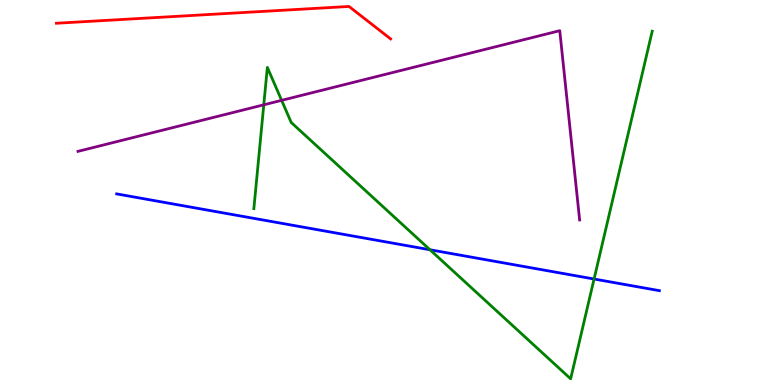[{'lines': ['blue', 'red'], 'intersections': []}, {'lines': ['green', 'red'], 'intersections': []}, {'lines': ['purple', 'red'], 'intersections': []}, {'lines': ['blue', 'green'], 'intersections': [{'x': 5.55, 'y': 3.51}, {'x': 7.67, 'y': 2.75}]}, {'lines': ['blue', 'purple'], 'intersections': []}, {'lines': ['green', 'purple'], 'intersections': [{'x': 3.4, 'y': 7.28}, {'x': 3.63, 'y': 7.39}]}]